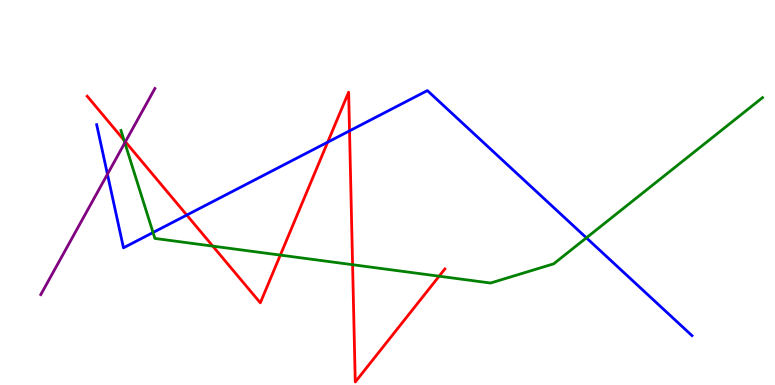[{'lines': ['blue', 'red'], 'intersections': [{'x': 2.41, 'y': 4.41}, {'x': 4.23, 'y': 6.31}, {'x': 4.51, 'y': 6.6}]}, {'lines': ['green', 'red'], 'intersections': [{'x': 1.6, 'y': 6.36}, {'x': 2.75, 'y': 3.61}, {'x': 3.62, 'y': 3.37}, {'x': 4.55, 'y': 3.12}, {'x': 5.67, 'y': 2.83}]}, {'lines': ['purple', 'red'], 'intersections': [{'x': 1.62, 'y': 6.32}]}, {'lines': ['blue', 'green'], 'intersections': [{'x': 1.97, 'y': 3.96}, {'x': 7.57, 'y': 3.82}]}, {'lines': ['blue', 'purple'], 'intersections': [{'x': 1.39, 'y': 5.48}]}, {'lines': ['green', 'purple'], 'intersections': [{'x': 1.61, 'y': 6.29}]}]